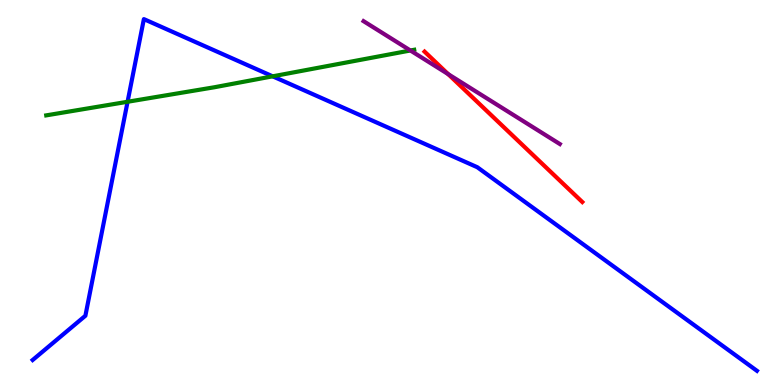[{'lines': ['blue', 'red'], 'intersections': []}, {'lines': ['green', 'red'], 'intersections': []}, {'lines': ['purple', 'red'], 'intersections': [{'x': 5.78, 'y': 8.07}]}, {'lines': ['blue', 'green'], 'intersections': [{'x': 1.65, 'y': 7.36}, {'x': 3.52, 'y': 8.02}]}, {'lines': ['blue', 'purple'], 'intersections': []}, {'lines': ['green', 'purple'], 'intersections': [{'x': 5.3, 'y': 8.69}]}]